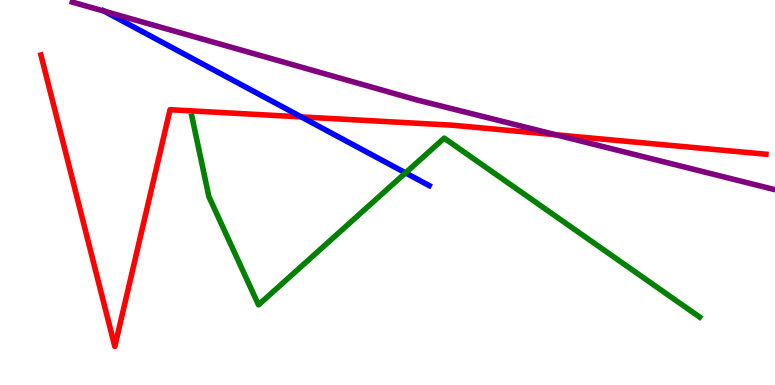[{'lines': ['blue', 'red'], 'intersections': [{'x': 3.89, 'y': 6.96}]}, {'lines': ['green', 'red'], 'intersections': []}, {'lines': ['purple', 'red'], 'intersections': [{'x': 7.17, 'y': 6.5}]}, {'lines': ['blue', 'green'], 'intersections': [{'x': 5.23, 'y': 5.51}]}, {'lines': ['blue', 'purple'], 'intersections': [{'x': 1.34, 'y': 9.71}]}, {'lines': ['green', 'purple'], 'intersections': []}]